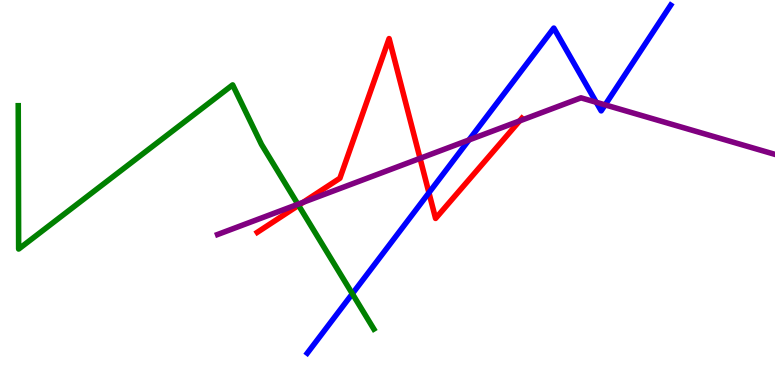[{'lines': ['blue', 'red'], 'intersections': [{'x': 5.53, 'y': 4.99}]}, {'lines': ['green', 'red'], 'intersections': [{'x': 3.85, 'y': 4.67}]}, {'lines': ['purple', 'red'], 'intersections': [{'x': 3.91, 'y': 4.74}, {'x': 5.42, 'y': 5.89}, {'x': 6.7, 'y': 6.86}]}, {'lines': ['blue', 'green'], 'intersections': [{'x': 4.55, 'y': 2.37}]}, {'lines': ['blue', 'purple'], 'intersections': [{'x': 6.05, 'y': 6.36}, {'x': 7.69, 'y': 7.34}, {'x': 7.81, 'y': 7.28}]}, {'lines': ['green', 'purple'], 'intersections': [{'x': 3.84, 'y': 4.69}]}]